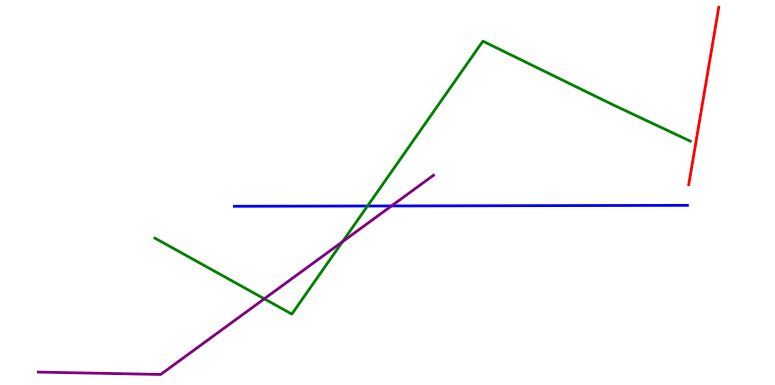[{'lines': ['blue', 'red'], 'intersections': []}, {'lines': ['green', 'red'], 'intersections': []}, {'lines': ['purple', 'red'], 'intersections': []}, {'lines': ['blue', 'green'], 'intersections': [{'x': 4.74, 'y': 4.65}]}, {'lines': ['blue', 'purple'], 'intersections': [{'x': 5.05, 'y': 4.65}]}, {'lines': ['green', 'purple'], 'intersections': [{'x': 3.41, 'y': 2.24}, {'x': 4.42, 'y': 3.72}]}]